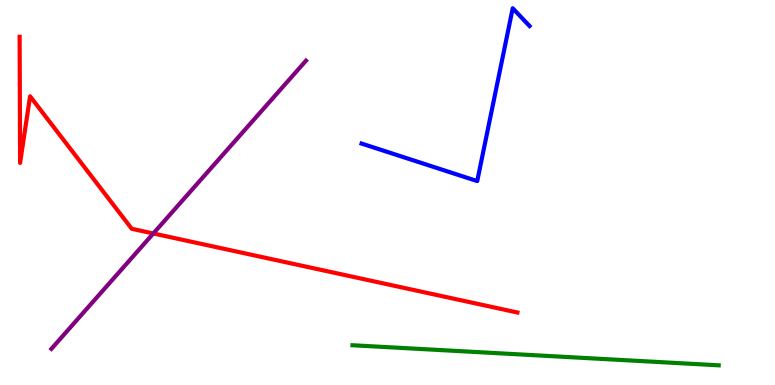[{'lines': ['blue', 'red'], 'intersections': []}, {'lines': ['green', 'red'], 'intersections': []}, {'lines': ['purple', 'red'], 'intersections': [{'x': 1.98, 'y': 3.94}]}, {'lines': ['blue', 'green'], 'intersections': []}, {'lines': ['blue', 'purple'], 'intersections': []}, {'lines': ['green', 'purple'], 'intersections': []}]